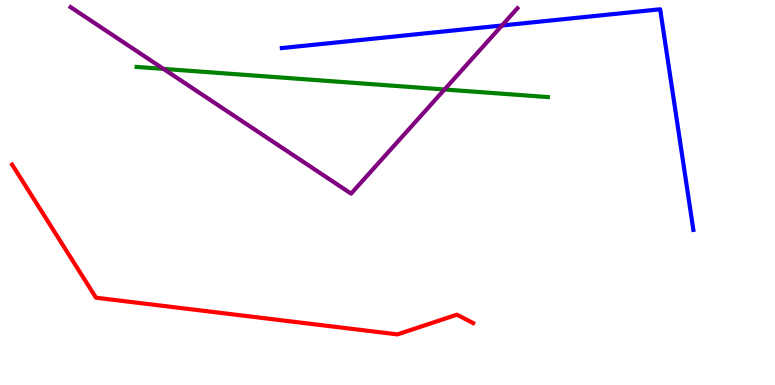[{'lines': ['blue', 'red'], 'intersections': []}, {'lines': ['green', 'red'], 'intersections': []}, {'lines': ['purple', 'red'], 'intersections': []}, {'lines': ['blue', 'green'], 'intersections': []}, {'lines': ['blue', 'purple'], 'intersections': [{'x': 6.48, 'y': 9.34}]}, {'lines': ['green', 'purple'], 'intersections': [{'x': 2.11, 'y': 8.21}, {'x': 5.74, 'y': 7.68}]}]